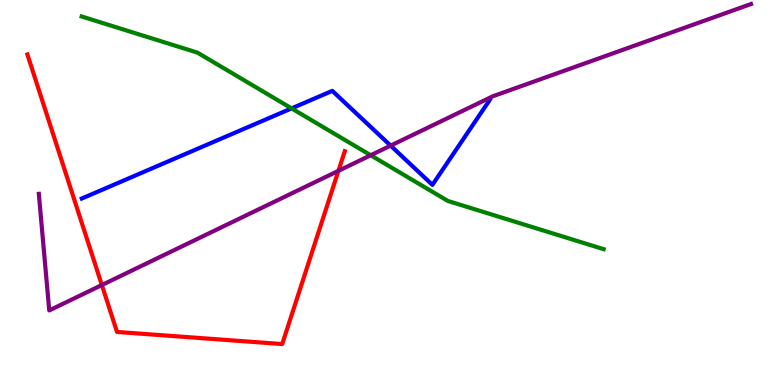[{'lines': ['blue', 'red'], 'intersections': []}, {'lines': ['green', 'red'], 'intersections': []}, {'lines': ['purple', 'red'], 'intersections': [{'x': 1.31, 'y': 2.6}, {'x': 4.37, 'y': 5.56}]}, {'lines': ['blue', 'green'], 'intersections': [{'x': 3.76, 'y': 7.18}]}, {'lines': ['blue', 'purple'], 'intersections': [{'x': 5.04, 'y': 6.22}]}, {'lines': ['green', 'purple'], 'intersections': [{'x': 4.78, 'y': 5.97}]}]